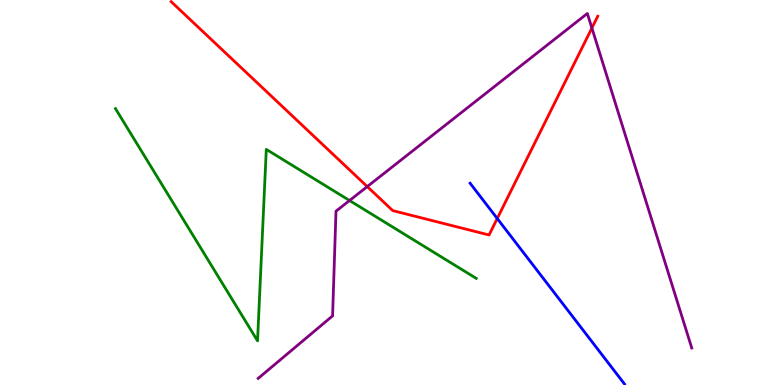[{'lines': ['blue', 'red'], 'intersections': [{'x': 6.42, 'y': 4.32}]}, {'lines': ['green', 'red'], 'intersections': []}, {'lines': ['purple', 'red'], 'intersections': [{'x': 4.74, 'y': 5.15}, {'x': 7.64, 'y': 9.27}]}, {'lines': ['blue', 'green'], 'intersections': []}, {'lines': ['blue', 'purple'], 'intersections': []}, {'lines': ['green', 'purple'], 'intersections': [{'x': 4.51, 'y': 4.79}]}]